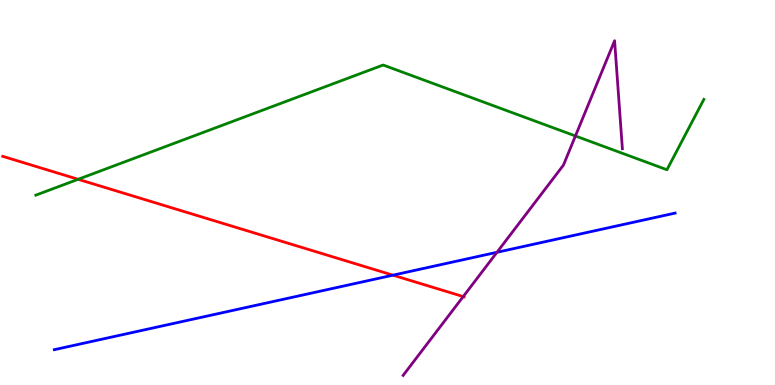[{'lines': ['blue', 'red'], 'intersections': [{'x': 5.07, 'y': 2.85}]}, {'lines': ['green', 'red'], 'intersections': [{'x': 1.01, 'y': 5.34}]}, {'lines': ['purple', 'red'], 'intersections': [{'x': 5.98, 'y': 2.3}]}, {'lines': ['blue', 'green'], 'intersections': []}, {'lines': ['blue', 'purple'], 'intersections': [{'x': 6.41, 'y': 3.45}]}, {'lines': ['green', 'purple'], 'intersections': [{'x': 7.42, 'y': 6.47}]}]